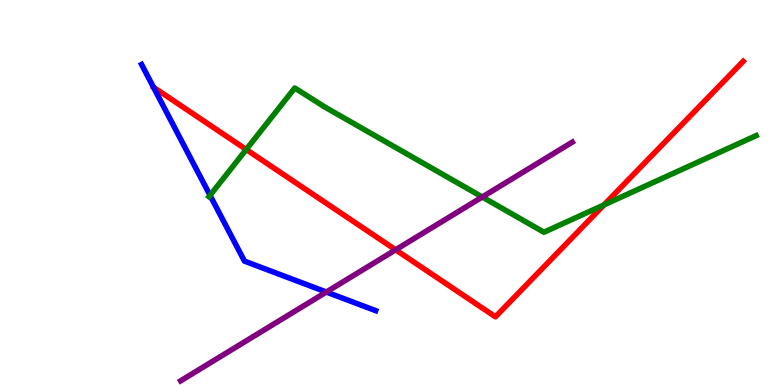[{'lines': ['blue', 'red'], 'intersections': []}, {'lines': ['green', 'red'], 'intersections': [{'x': 3.18, 'y': 6.12}, {'x': 7.79, 'y': 4.68}]}, {'lines': ['purple', 'red'], 'intersections': [{'x': 5.1, 'y': 3.51}]}, {'lines': ['blue', 'green'], 'intersections': [{'x': 2.71, 'y': 4.93}]}, {'lines': ['blue', 'purple'], 'intersections': [{'x': 4.21, 'y': 2.41}]}, {'lines': ['green', 'purple'], 'intersections': [{'x': 6.22, 'y': 4.88}]}]